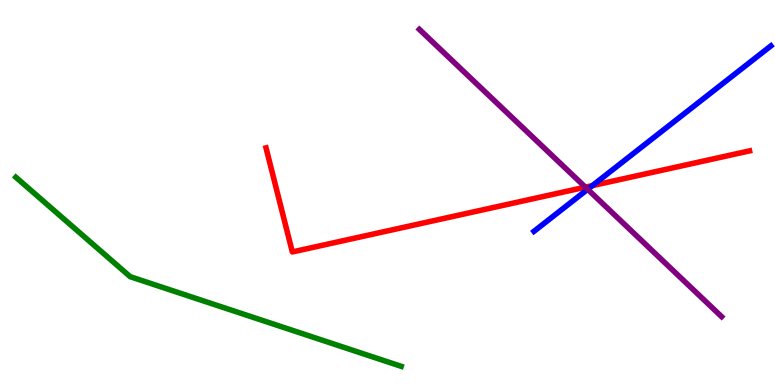[{'lines': ['blue', 'red'], 'intersections': [{'x': 7.64, 'y': 5.18}]}, {'lines': ['green', 'red'], 'intersections': []}, {'lines': ['purple', 'red'], 'intersections': [{'x': 7.55, 'y': 5.14}]}, {'lines': ['blue', 'green'], 'intersections': []}, {'lines': ['blue', 'purple'], 'intersections': [{'x': 7.58, 'y': 5.08}]}, {'lines': ['green', 'purple'], 'intersections': []}]